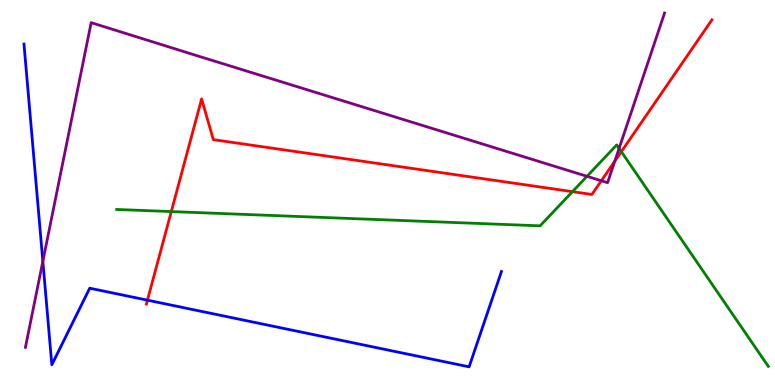[{'lines': ['blue', 'red'], 'intersections': [{'x': 1.9, 'y': 2.2}]}, {'lines': ['green', 'red'], 'intersections': [{'x': 2.21, 'y': 4.5}, {'x': 7.39, 'y': 5.02}, {'x': 8.02, 'y': 6.06}]}, {'lines': ['purple', 'red'], 'intersections': [{'x': 7.76, 'y': 5.31}, {'x': 7.93, 'y': 5.81}]}, {'lines': ['blue', 'green'], 'intersections': []}, {'lines': ['blue', 'purple'], 'intersections': [{'x': 0.553, 'y': 3.21}]}, {'lines': ['green', 'purple'], 'intersections': [{'x': 7.57, 'y': 5.42}, {'x': 7.99, 'y': 6.15}]}]